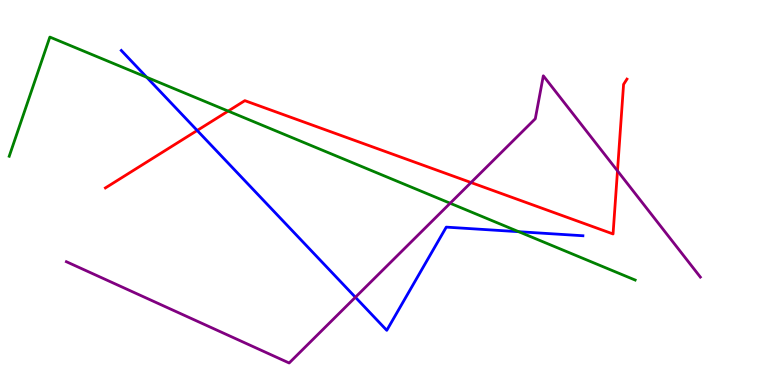[{'lines': ['blue', 'red'], 'intersections': [{'x': 2.54, 'y': 6.61}]}, {'lines': ['green', 'red'], 'intersections': [{'x': 2.94, 'y': 7.11}]}, {'lines': ['purple', 'red'], 'intersections': [{'x': 6.08, 'y': 5.26}, {'x': 7.97, 'y': 5.56}]}, {'lines': ['blue', 'green'], 'intersections': [{'x': 1.89, 'y': 7.99}, {'x': 6.69, 'y': 3.98}]}, {'lines': ['blue', 'purple'], 'intersections': [{'x': 4.59, 'y': 2.28}]}, {'lines': ['green', 'purple'], 'intersections': [{'x': 5.81, 'y': 4.72}]}]